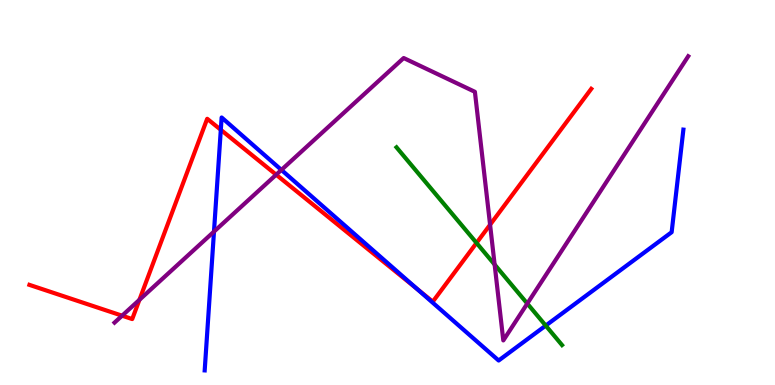[{'lines': ['blue', 'red'], 'intersections': [{'x': 2.85, 'y': 6.63}, {'x': 5.38, 'y': 2.5}]}, {'lines': ['green', 'red'], 'intersections': [{'x': 6.15, 'y': 3.69}]}, {'lines': ['purple', 'red'], 'intersections': [{'x': 1.58, 'y': 1.8}, {'x': 1.8, 'y': 2.21}, {'x': 3.56, 'y': 5.46}, {'x': 6.32, 'y': 4.16}]}, {'lines': ['blue', 'green'], 'intersections': [{'x': 7.04, 'y': 1.54}]}, {'lines': ['blue', 'purple'], 'intersections': [{'x': 2.76, 'y': 3.98}, {'x': 3.63, 'y': 5.59}]}, {'lines': ['green', 'purple'], 'intersections': [{'x': 6.38, 'y': 3.13}, {'x': 6.8, 'y': 2.11}]}]